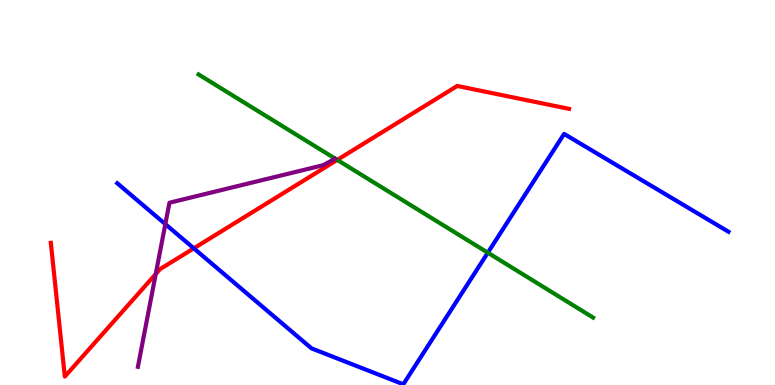[{'lines': ['blue', 'red'], 'intersections': [{'x': 2.5, 'y': 3.55}]}, {'lines': ['green', 'red'], 'intersections': [{'x': 4.35, 'y': 5.85}]}, {'lines': ['purple', 'red'], 'intersections': [{'x': 2.01, 'y': 2.88}]}, {'lines': ['blue', 'green'], 'intersections': [{'x': 6.29, 'y': 3.44}]}, {'lines': ['blue', 'purple'], 'intersections': [{'x': 2.13, 'y': 4.18}]}, {'lines': ['green', 'purple'], 'intersections': []}]